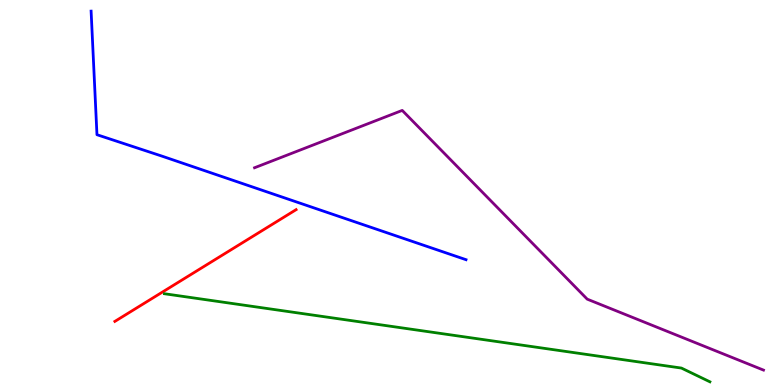[{'lines': ['blue', 'red'], 'intersections': []}, {'lines': ['green', 'red'], 'intersections': []}, {'lines': ['purple', 'red'], 'intersections': []}, {'lines': ['blue', 'green'], 'intersections': []}, {'lines': ['blue', 'purple'], 'intersections': []}, {'lines': ['green', 'purple'], 'intersections': []}]